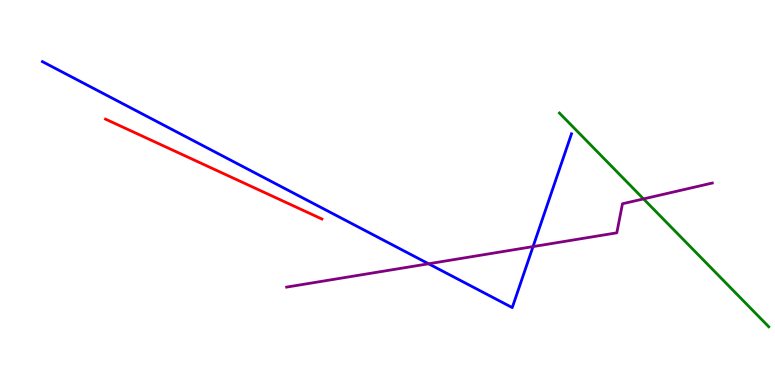[{'lines': ['blue', 'red'], 'intersections': []}, {'lines': ['green', 'red'], 'intersections': []}, {'lines': ['purple', 'red'], 'intersections': []}, {'lines': ['blue', 'green'], 'intersections': []}, {'lines': ['blue', 'purple'], 'intersections': [{'x': 5.53, 'y': 3.15}, {'x': 6.88, 'y': 3.59}]}, {'lines': ['green', 'purple'], 'intersections': [{'x': 8.3, 'y': 4.83}]}]